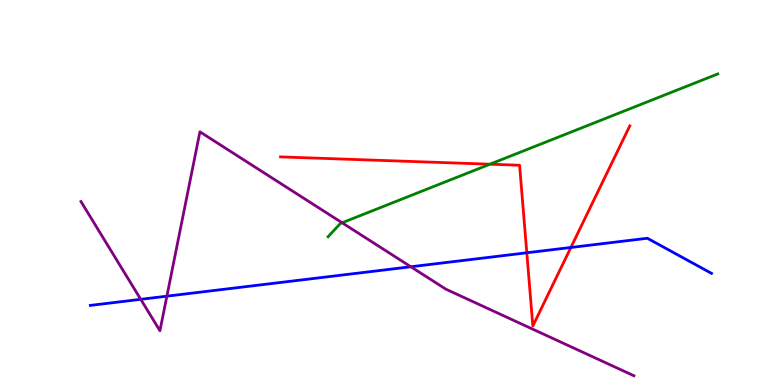[{'lines': ['blue', 'red'], 'intersections': [{'x': 6.8, 'y': 3.43}, {'x': 7.37, 'y': 3.57}]}, {'lines': ['green', 'red'], 'intersections': [{'x': 6.32, 'y': 5.73}]}, {'lines': ['purple', 'red'], 'intersections': []}, {'lines': ['blue', 'green'], 'intersections': []}, {'lines': ['blue', 'purple'], 'intersections': [{'x': 1.82, 'y': 2.23}, {'x': 2.15, 'y': 2.31}, {'x': 5.3, 'y': 3.07}]}, {'lines': ['green', 'purple'], 'intersections': [{'x': 4.41, 'y': 4.21}]}]